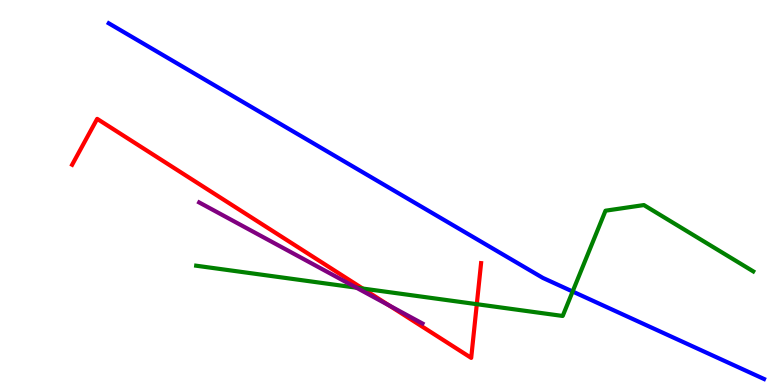[{'lines': ['blue', 'red'], 'intersections': []}, {'lines': ['green', 'red'], 'intersections': [{'x': 4.68, 'y': 2.51}, {'x': 6.15, 'y': 2.1}]}, {'lines': ['purple', 'red'], 'intersections': [{'x': 5.02, 'y': 2.07}]}, {'lines': ['blue', 'green'], 'intersections': [{'x': 7.39, 'y': 2.43}]}, {'lines': ['blue', 'purple'], 'intersections': []}, {'lines': ['green', 'purple'], 'intersections': [{'x': 4.6, 'y': 2.53}]}]